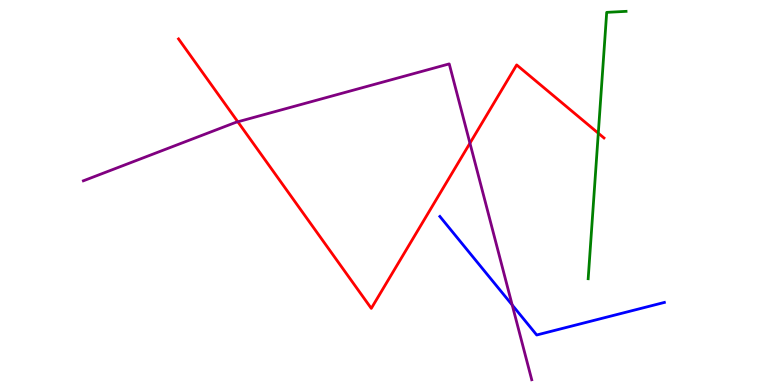[{'lines': ['blue', 'red'], 'intersections': []}, {'lines': ['green', 'red'], 'intersections': [{'x': 7.72, 'y': 6.54}]}, {'lines': ['purple', 'red'], 'intersections': [{'x': 3.07, 'y': 6.84}, {'x': 6.06, 'y': 6.28}]}, {'lines': ['blue', 'green'], 'intersections': []}, {'lines': ['blue', 'purple'], 'intersections': [{'x': 6.61, 'y': 2.08}]}, {'lines': ['green', 'purple'], 'intersections': []}]